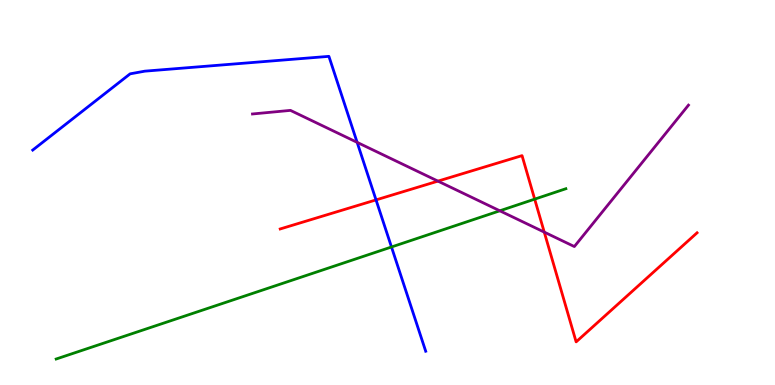[{'lines': ['blue', 'red'], 'intersections': [{'x': 4.85, 'y': 4.81}]}, {'lines': ['green', 'red'], 'intersections': [{'x': 6.9, 'y': 4.83}]}, {'lines': ['purple', 'red'], 'intersections': [{'x': 5.65, 'y': 5.3}, {'x': 7.02, 'y': 3.97}]}, {'lines': ['blue', 'green'], 'intersections': [{'x': 5.05, 'y': 3.58}]}, {'lines': ['blue', 'purple'], 'intersections': [{'x': 4.61, 'y': 6.3}]}, {'lines': ['green', 'purple'], 'intersections': [{'x': 6.45, 'y': 4.52}]}]